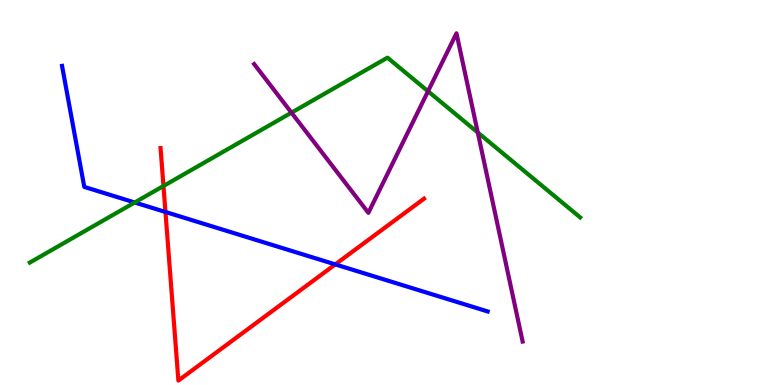[{'lines': ['blue', 'red'], 'intersections': [{'x': 2.13, 'y': 4.49}, {'x': 4.33, 'y': 3.13}]}, {'lines': ['green', 'red'], 'intersections': [{'x': 2.11, 'y': 5.17}]}, {'lines': ['purple', 'red'], 'intersections': []}, {'lines': ['blue', 'green'], 'intersections': [{'x': 1.74, 'y': 4.74}]}, {'lines': ['blue', 'purple'], 'intersections': []}, {'lines': ['green', 'purple'], 'intersections': [{'x': 3.76, 'y': 7.07}, {'x': 5.52, 'y': 7.63}, {'x': 6.16, 'y': 6.56}]}]